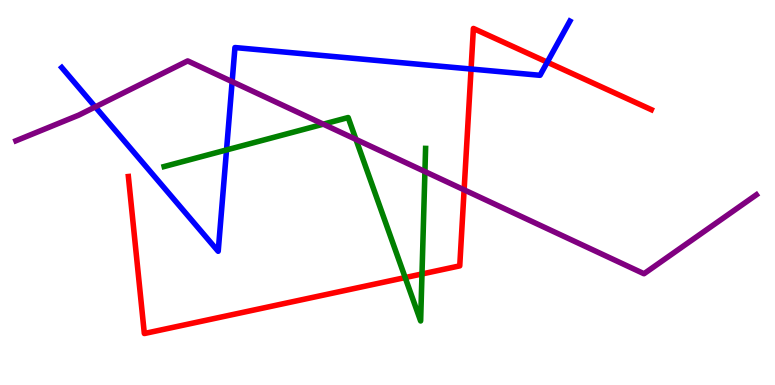[{'lines': ['blue', 'red'], 'intersections': [{'x': 6.08, 'y': 8.21}, {'x': 7.06, 'y': 8.39}]}, {'lines': ['green', 'red'], 'intersections': [{'x': 5.23, 'y': 2.79}, {'x': 5.45, 'y': 2.88}]}, {'lines': ['purple', 'red'], 'intersections': [{'x': 5.99, 'y': 5.07}]}, {'lines': ['blue', 'green'], 'intersections': [{'x': 2.92, 'y': 6.11}]}, {'lines': ['blue', 'purple'], 'intersections': [{'x': 1.23, 'y': 7.22}, {'x': 3.0, 'y': 7.88}]}, {'lines': ['green', 'purple'], 'intersections': [{'x': 4.17, 'y': 6.77}, {'x': 4.59, 'y': 6.38}, {'x': 5.48, 'y': 5.54}]}]